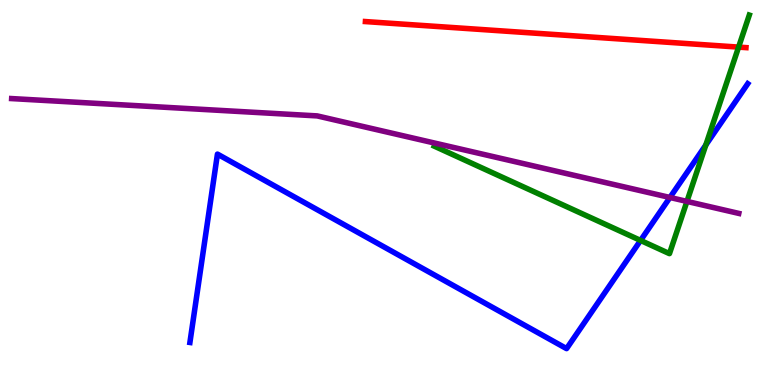[{'lines': ['blue', 'red'], 'intersections': []}, {'lines': ['green', 'red'], 'intersections': [{'x': 9.53, 'y': 8.78}]}, {'lines': ['purple', 'red'], 'intersections': []}, {'lines': ['blue', 'green'], 'intersections': [{'x': 8.27, 'y': 3.75}, {'x': 9.11, 'y': 6.23}]}, {'lines': ['blue', 'purple'], 'intersections': [{'x': 8.64, 'y': 4.87}]}, {'lines': ['green', 'purple'], 'intersections': [{'x': 8.86, 'y': 4.77}]}]